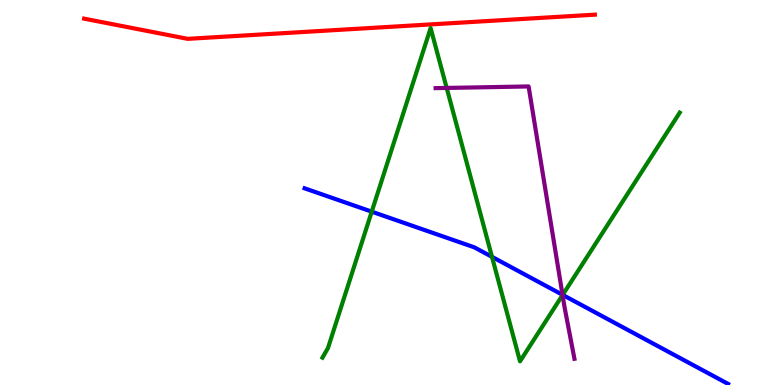[{'lines': ['blue', 'red'], 'intersections': []}, {'lines': ['green', 'red'], 'intersections': []}, {'lines': ['purple', 'red'], 'intersections': []}, {'lines': ['blue', 'green'], 'intersections': [{'x': 4.8, 'y': 4.5}, {'x': 6.35, 'y': 3.33}, {'x': 7.26, 'y': 2.34}]}, {'lines': ['blue', 'purple'], 'intersections': [{'x': 7.26, 'y': 2.34}]}, {'lines': ['green', 'purple'], 'intersections': [{'x': 5.76, 'y': 7.72}, {'x': 7.26, 'y': 2.34}]}]